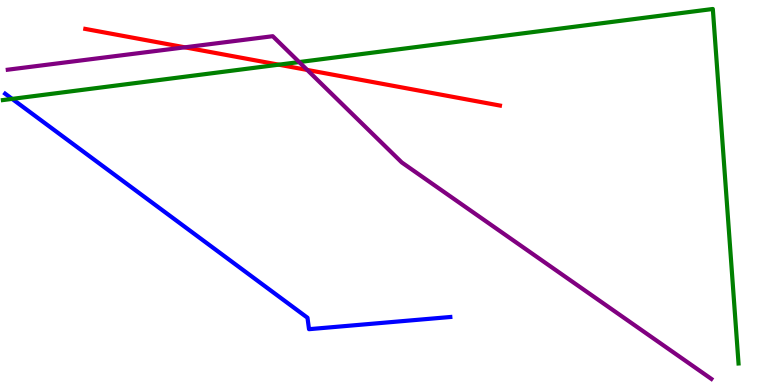[{'lines': ['blue', 'red'], 'intersections': []}, {'lines': ['green', 'red'], 'intersections': [{'x': 3.6, 'y': 8.32}]}, {'lines': ['purple', 'red'], 'intersections': [{'x': 2.39, 'y': 8.77}, {'x': 3.96, 'y': 8.18}]}, {'lines': ['blue', 'green'], 'intersections': [{'x': 0.157, 'y': 7.43}]}, {'lines': ['blue', 'purple'], 'intersections': []}, {'lines': ['green', 'purple'], 'intersections': [{'x': 3.86, 'y': 8.39}]}]